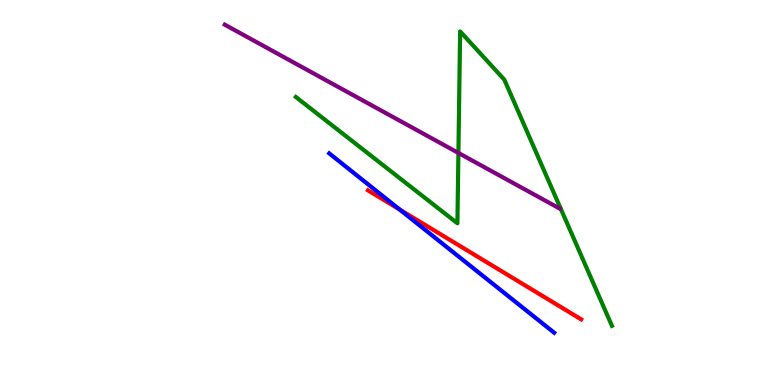[{'lines': ['blue', 'red'], 'intersections': [{'x': 5.16, 'y': 4.56}]}, {'lines': ['green', 'red'], 'intersections': []}, {'lines': ['purple', 'red'], 'intersections': []}, {'lines': ['blue', 'green'], 'intersections': []}, {'lines': ['blue', 'purple'], 'intersections': []}, {'lines': ['green', 'purple'], 'intersections': [{'x': 5.91, 'y': 6.03}]}]